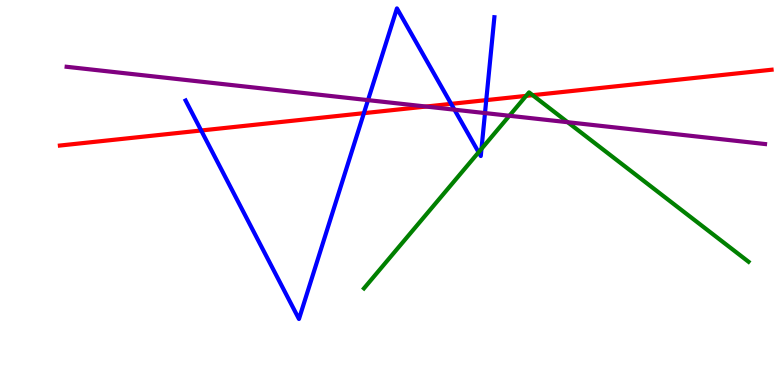[{'lines': ['blue', 'red'], 'intersections': [{'x': 2.6, 'y': 6.61}, {'x': 4.7, 'y': 7.06}, {'x': 5.82, 'y': 7.3}, {'x': 6.27, 'y': 7.4}]}, {'lines': ['green', 'red'], 'intersections': [{'x': 6.79, 'y': 7.51}, {'x': 6.87, 'y': 7.53}]}, {'lines': ['purple', 'red'], 'intersections': [{'x': 5.5, 'y': 7.23}]}, {'lines': ['blue', 'green'], 'intersections': [{'x': 6.18, 'y': 6.05}, {'x': 6.21, 'y': 6.13}]}, {'lines': ['blue', 'purple'], 'intersections': [{'x': 4.75, 'y': 7.4}, {'x': 5.86, 'y': 7.15}, {'x': 6.26, 'y': 7.06}]}, {'lines': ['green', 'purple'], 'intersections': [{'x': 6.57, 'y': 6.99}, {'x': 7.32, 'y': 6.83}]}]